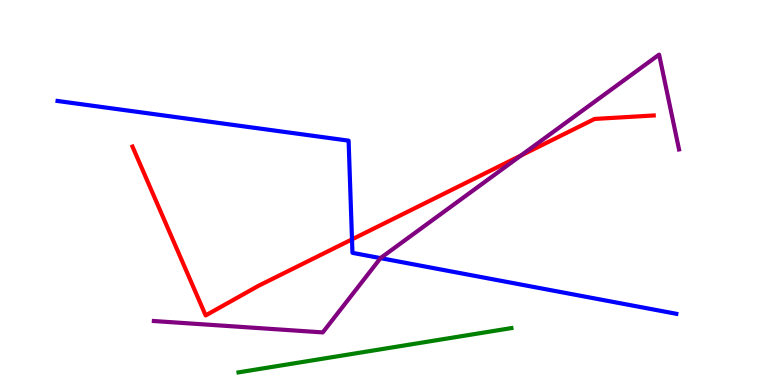[{'lines': ['blue', 'red'], 'intersections': [{'x': 4.54, 'y': 3.78}]}, {'lines': ['green', 'red'], 'intersections': []}, {'lines': ['purple', 'red'], 'intersections': [{'x': 6.72, 'y': 5.96}]}, {'lines': ['blue', 'green'], 'intersections': []}, {'lines': ['blue', 'purple'], 'intersections': [{'x': 4.91, 'y': 3.3}]}, {'lines': ['green', 'purple'], 'intersections': []}]